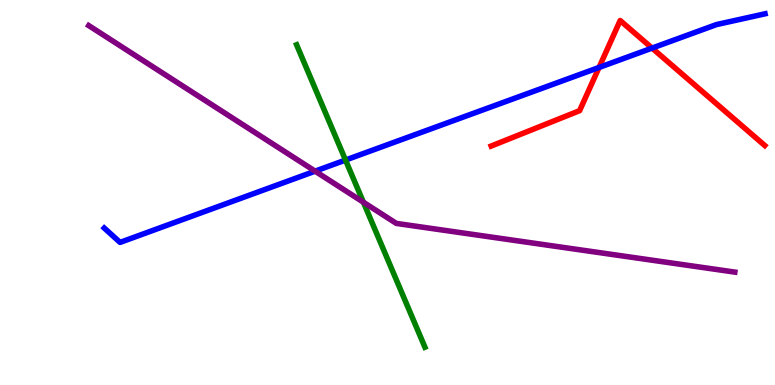[{'lines': ['blue', 'red'], 'intersections': [{'x': 7.73, 'y': 8.25}, {'x': 8.41, 'y': 8.75}]}, {'lines': ['green', 'red'], 'intersections': []}, {'lines': ['purple', 'red'], 'intersections': []}, {'lines': ['blue', 'green'], 'intersections': [{'x': 4.46, 'y': 5.84}]}, {'lines': ['blue', 'purple'], 'intersections': [{'x': 4.07, 'y': 5.55}]}, {'lines': ['green', 'purple'], 'intersections': [{'x': 4.69, 'y': 4.75}]}]